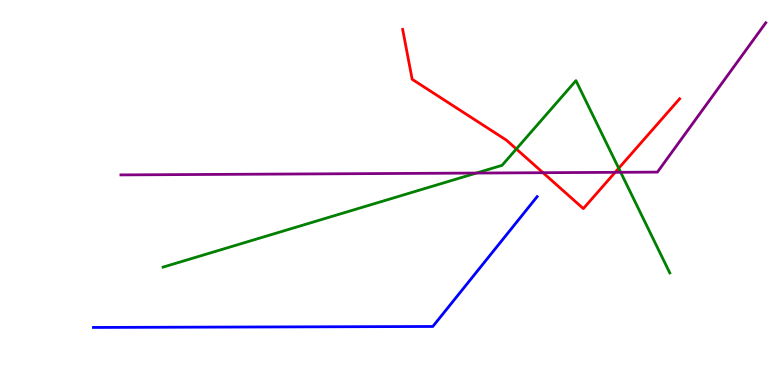[{'lines': ['blue', 'red'], 'intersections': []}, {'lines': ['green', 'red'], 'intersections': [{'x': 6.66, 'y': 6.13}, {'x': 7.98, 'y': 5.63}]}, {'lines': ['purple', 'red'], 'intersections': [{'x': 7.01, 'y': 5.51}, {'x': 7.94, 'y': 5.52}]}, {'lines': ['blue', 'green'], 'intersections': []}, {'lines': ['blue', 'purple'], 'intersections': []}, {'lines': ['green', 'purple'], 'intersections': [{'x': 6.15, 'y': 5.51}, {'x': 8.01, 'y': 5.52}]}]